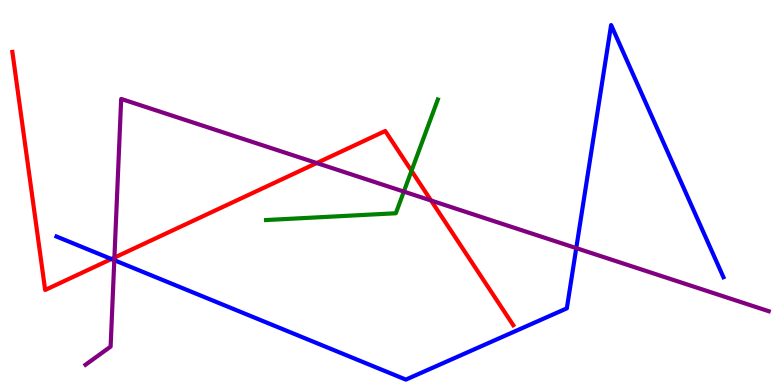[{'lines': ['blue', 'red'], 'intersections': [{'x': 1.44, 'y': 3.27}]}, {'lines': ['green', 'red'], 'intersections': [{'x': 5.31, 'y': 5.56}]}, {'lines': ['purple', 'red'], 'intersections': [{'x': 1.48, 'y': 3.31}, {'x': 4.09, 'y': 5.77}, {'x': 5.56, 'y': 4.79}]}, {'lines': ['blue', 'green'], 'intersections': []}, {'lines': ['blue', 'purple'], 'intersections': [{'x': 1.47, 'y': 3.24}, {'x': 7.44, 'y': 3.56}]}, {'lines': ['green', 'purple'], 'intersections': [{'x': 5.21, 'y': 5.02}]}]